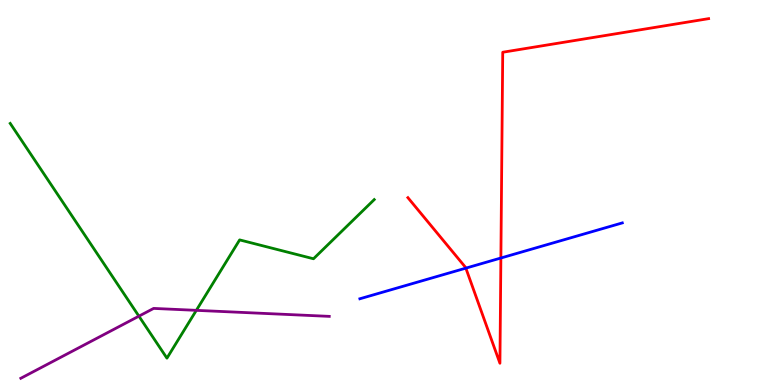[{'lines': ['blue', 'red'], 'intersections': [{'x': 6.01, 'y': 3.04}, {'x': 6.46, 'y': 3.3}]}, {'lines': ['green', 'red'], 'intersections': []}, {'lines': ['purple', 'red'], 'intersections': []}, {'lines': ['blue', 'green'], 'intersections': []}, {'lines': ['blue', 'purple'], 'intersections': []}, {'lines': ['green', 'purple'], 'intersections': [{'x': 1.79, 'y': 1.79}, {'x': 2.53, 'y': 1.94}]}]